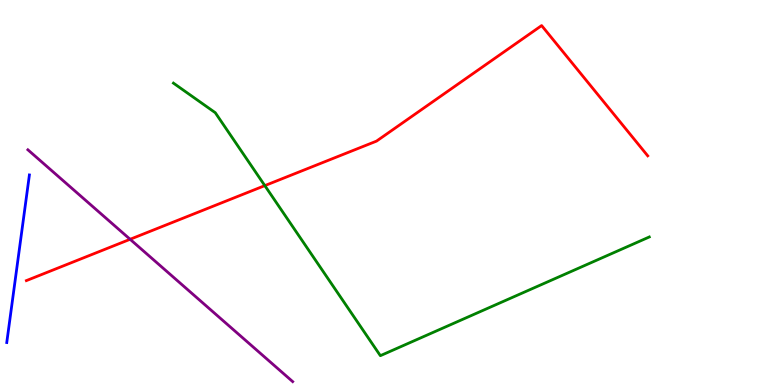[{'lines': ['blue', 'red'], 'intersections': []}, {'lines': ['green', 'red'], 'intersections': [{'x': 3.42, 'y': 5.18}]}, {'lines': ['purple', 'red'], 'intersections': [{'x': 1.68, 'y': 3.78}]}, {'lines': ['blue', 'green'], 'intersections': []}, {'lines': ['blue', 'purple'], 'intersections': []}, {'lines': ['green', 'purple'], 'intersections': []}]